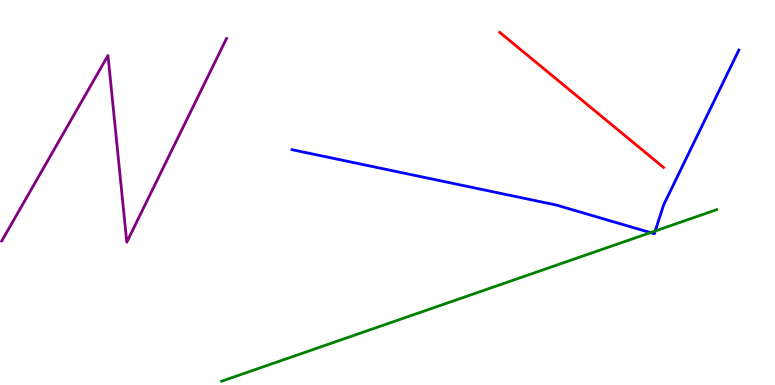[{'lines': ['blue', 'red'], 'intersections': []}, {'lines': ['green', 'red'], 'intersections': []}, {'lines': ['purple', 'red'], 'intersections': []}, {'lines': ['blue', 'green'], 'intersections': [{'x': 8.39, 'y': 3.96}, {'x': 8.45, 'y': 4.0}]}, {'lines': ['blue', 'purple'], 'intersections': []}, {'lines': ['green', 'purple'], 'intersections': []}]